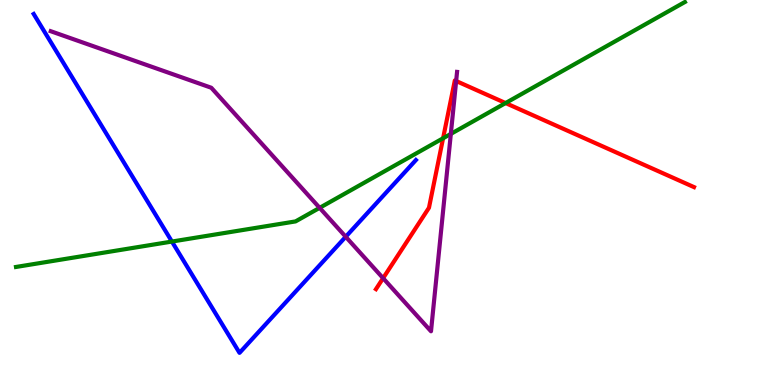[{'lines': ['blue', 'red'], 'intersections': []}, {'lines': ['green', 'red'], 'intersections': [{'x': 5.72, 'y': 6.41}, {'x': 6.52, 'y': 7.32}]}, {'lines': ['purple', 'red'], 'intersections': [{'x': 4.94, 'y': 2.77}, {'x': 5.89, 'y': 7.9}]}, {'lines': ['blue', 'green'], 'intersections': [{'x': 2.22, 'y': 3.73}]}, {'lines': ['blue', 'purple'], 'intersections': [{'x': 4.46, 'y': 3.85}]}, {'lines': ['green', 'purple'], 'intersections': [{'x': 4.12, 'y': 4.6}, {'x': 5.82, 'y': 6.52}]}]